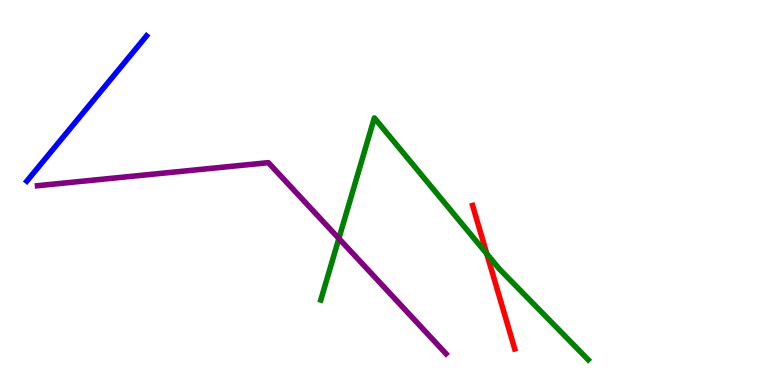[{'lines': ['blue', 'red'], 'intersections': []}, {'lines': ['green', 'red'], 'intersections': [{'x': 6.28, 'y': 3.41}]}, {'lines': ['purple', 'red'], 'intersections': []}, {'lines': ['blue', 'green'], 'intersections': []}, {'lines': ['blue', 'purple'], 'intersections': []}, {'lines': ['green', 'purple'], 'intersections': [{'x': 4.37, 'y': 3.81}]}]